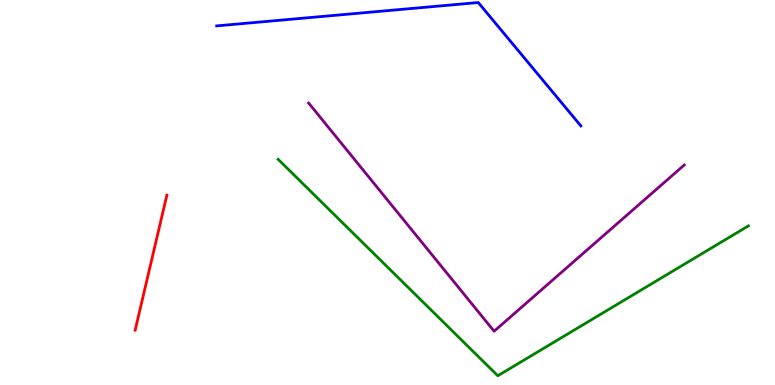[{'lines': ['blue', 'red'], 'intersections': []}, {'lines': ['green', 'red'], 'intersections': []}, {'lines': ['purple', 'red'], 'intersections': []}, {'lines': ['blue', 'green'], 'intersections': []}, {'lines': ['blue', 'purple'], 'intersections': []}, {'lines': ['green', 'purple'], 'intersections': []}]